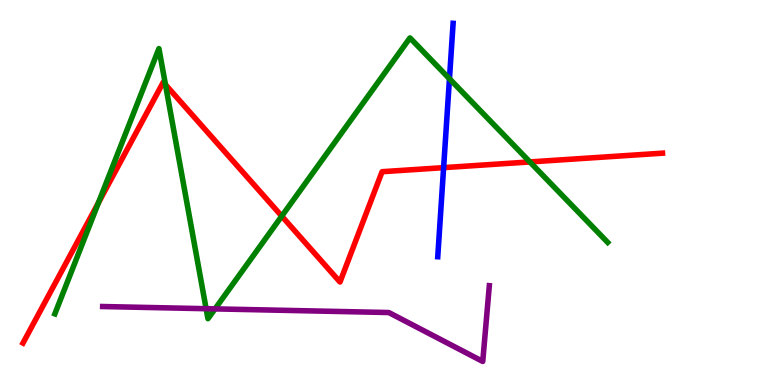[{'lines': ['blue', 'red'], 'intersections': [{'x': 5.72, 'y': 5.65}]}, {'lines': ['green', 'red'], 'intersections': [{'x': 1.27, 'y': 4.73}, {'x': 2.13, 'y': 7.8}, {'x': 3.64, 'y': 4.39}, {'x': 6.84, 'y': 5.79}]}, {'lines': ['purple', 'red'], 'intersections': []}, {'lines': ['blue', 'green'], 'intersections': [{'x': 5.8, 'y': 7.95}]}, {'lines': ['blue', 'purple'], 'intersections': []}, {'lines': ['green', 'purple'], 'intersections': [{'x': 2.66, 'y': 1.98}, {'x': 2.77, 'y': 1.98}]}]